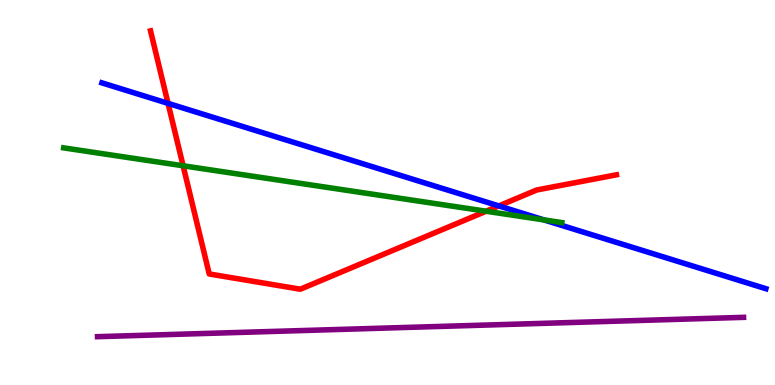[{'lines': ['blue', 'red'], 'intersections': [{'x': 2.17, 'y': 7.32}, {'x': 6.44, 'y': 4.65}]}, {'lines': ['green', 'red'], 'intersections': [{'x': 2.36, 'y': 5.69}, {'x': 6.27, 'y': 4.51}]}, {'lines': ['purple', 'red'], 'intersections': []}, {'lines': ['blue', 'green'], 'intersections': [{'x': 7.02, 'y': 4.29}]}, {'lines': ['blue', 'purple'], 'intersections': []}, {'lines': ['green', 'purple'], 'intersections': []}]